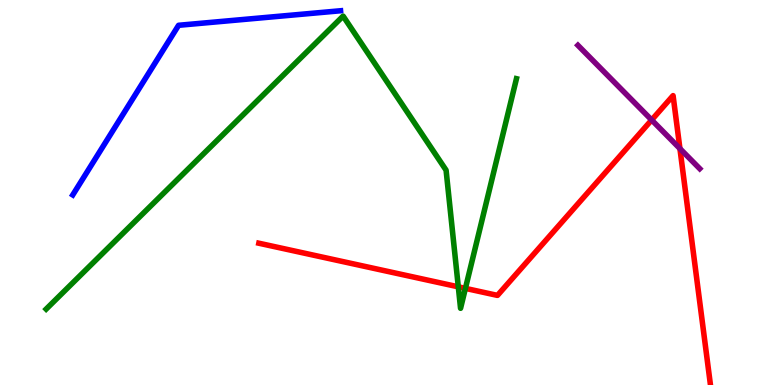[{'lines': ['blue', 'red'], 'intersections': []}, {'lines': ['green', 'red'], 'intersections': [{'x': 5.91, 'y': 2.55}, {'x': 6.01, 'y': 2.51}]}, {'lines': ['purple', 'red'], 'intersections': [{'x': 8.41, 'y': 6.88}, {'x': 8.77, 'y': 6.14}]}, {'lines': ['blue', 'green'], 'intersections': []}, {'lines': ['blue', 'purple'], 'intersections': []}, {'lines': ['green', 'purple'], 'intersections': []}]